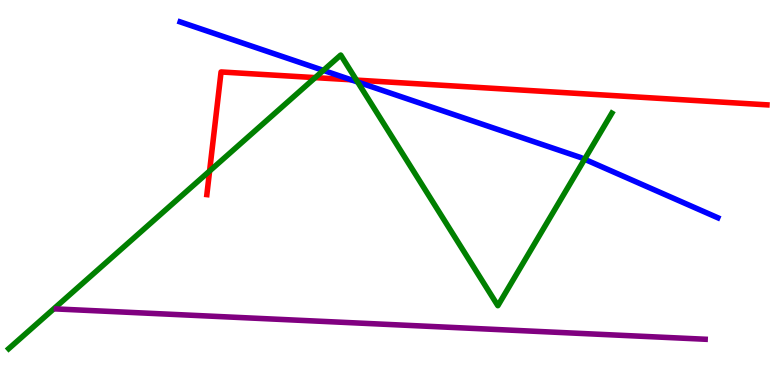[{'lines': ['blue', 'red'], 'intersections': [{'x': 4.53, 'y': 7.93}]}, {'lines': ['green', 'red'], 'intersections': [{'x': 2.7, 'y': 5.56}, {'x': 4.07, 'y': 7.98}, {'x': 4.6, 'y': 7.92}]}, {'lines': ['purple', 'red'], 'intersections': []}, {'lines': ['blue', 'green'], 'intersections': [{'x': 4.17, 'y': 8.17}, {'x': 4.61, 'y': 7.87}, {'x': 7.54, 'y': 5.86}]}, {'lines': ['blue', 'purple'], 'intersections': []}, {'lines': ['green', 'purple'], 'intersections': []}]